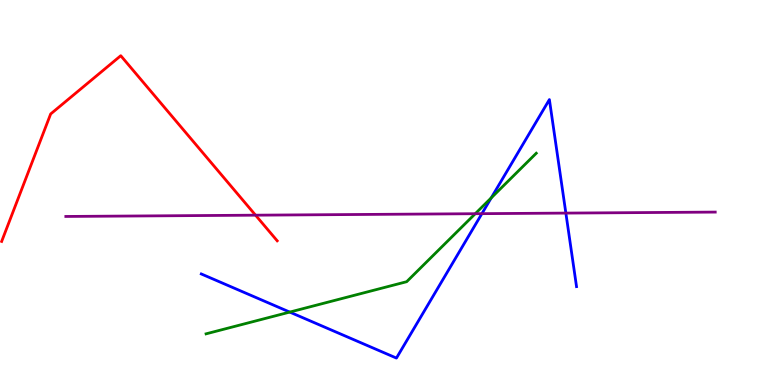[{'lines': ['blue', 'red'], 'intersections': []}, {'lines': ['green', 'red'], 'intersections': []}, {'lines': ['purple', 'red'], 'intersections': [{'x': 3.3, 'y': 4.41}]}, {'lines': ['blue', 'green'], 'intersections': [{'x': 3.74, 'y': 1.89}, {'x': 6.34, 'y': 4.86}]}, {'lines': ['blue', 'purple'], 'intersections': [{'x': 6.22, 'y': 4.45}, {'x': 7.3, 'y': 4.47}]}, {'lines': ['green', 'purple'], 'intersections': [{'x': 6.13, 'y': 4.45}]}]